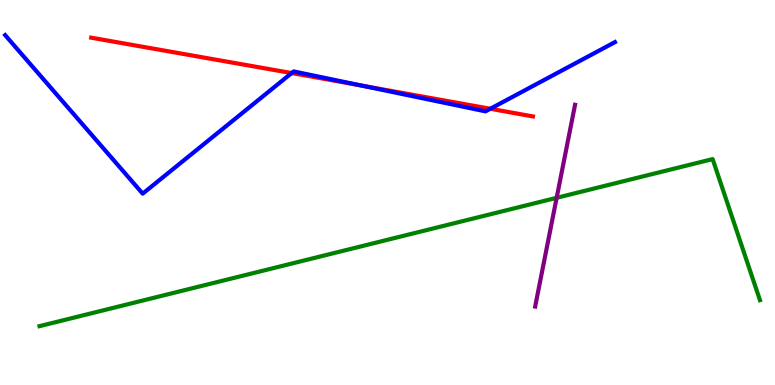[{'lines': ['blue', 'red'], 'intersections': [{'x': 3.76, 'y': 8.1}, {'x': 4.68, 'y': 7.77}, {'x': 6.33, 'y': 7.17}]}, {'lines': ['green', 'red'], 'intersections': []}, {'lines': ['purple', 'red'], 'intersections': []}, {'lines': ['blue', 'green'], 'intersections': []}, {'lines': ['blue', 'purple'], 'intersections': []}, {'lines': ['green', 'purple'], 'intersections': [{'x': 7.18, 'y': 4.86}]}]